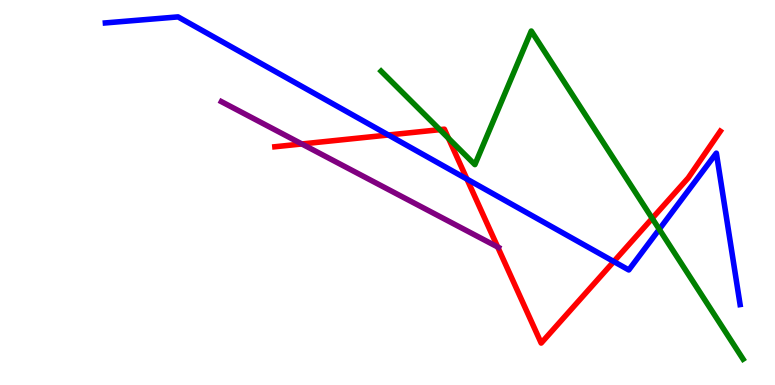[{'lines': ['blue', 'red'], 'intersections': [{'x': 5.01, 'y': 6.49}, {'x': 6.03, 'y': 5.35}, {'x': 7.92, 'y': 3.21}]}, {'lines': ['green', 'red'], 'intersections': [{'x': 5.68, 'y': 6.63}, {'x': 5.79, 'y': 6.41}, {'x': 8.42, 'y': 4.33}]}, {'lines': ['purple', 'red'], 'intersections': [{'x': 3.89, 'y': 6.26}, {'x': 6.42, 'y': 3.58}]}, {'lines': ['blue', 'green'], 'intersections': [{'x': 8.51, 'y': 4.04}]}, {'lines': ['blue', 'purple'], 'intersections': []}, {'lines': ['green', 'purple'], 'intersections': []}]